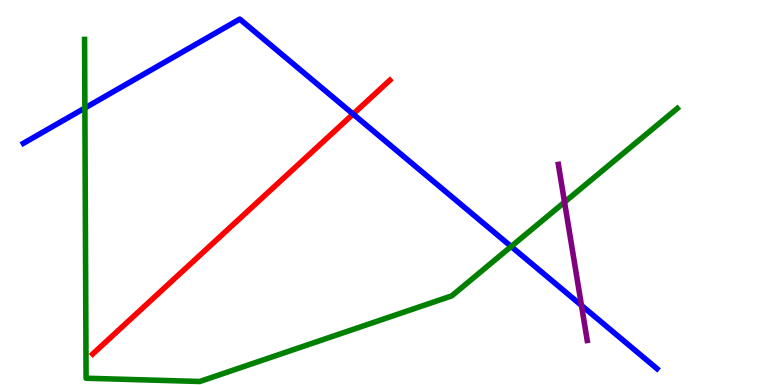[{'lines': ['blue', 'red'], 'intersections': [{'x': 4.56, 'y': 7.04}]}, {'lines': ['green', 'red'], 'intersections': []}, {'lines': ['purple', 'red'], 'intersections': []}, {'lines': ['blue', 'green'], 'intersections': [{'x': 1.1, 'y': 7.19}, {'x': 6.6, 'y': 3.6}]}, {'lines': ['blue', 'purple'], 'intersections': [{'x': 7.5, 'y': 2.07}]}, {'lines': ['green', 'purple'], 'intersections': [{'x': 7.28, 'y': 4.75}]}]